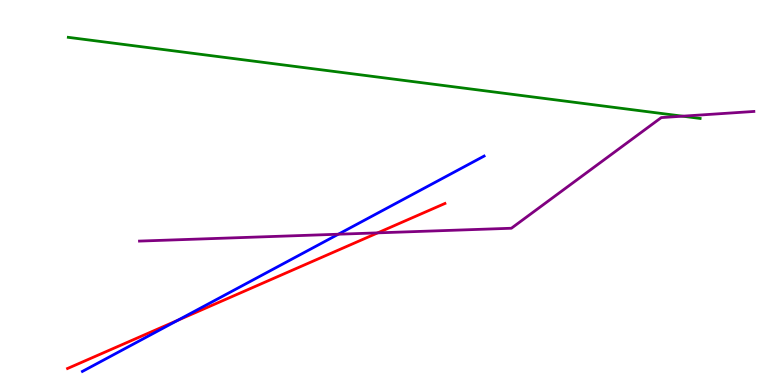[{'lines': ['blue', 'red'], 'intersections': [{'x': 2.29, 'y': 1.68}]}, {'lines': ['green', 'red'], 'intersections': []}, {'lines': ['purple', 'red'], 'intersections': [{'x': 4.87, 'y': 3.95}]}, {'lines': ['blue', 'green'], 'intersections': []}, {'lines': ['blue', 'purple'], 'intersections': [{'x': 4.37, 'y': 3.92}]}, {'lines': ['green', 'purple'], 'intersections': [{'x': 8.81, 'y': 6.98}]}]